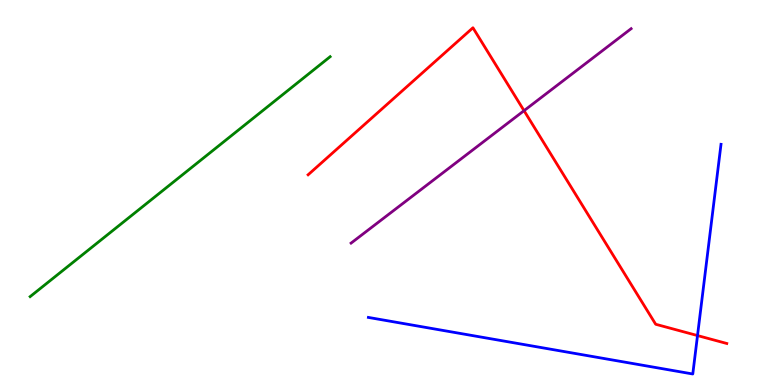[{'lines': ['blue', 'red'], 'intersections': [{'x': 9.0, 'y': 1.28}]}, {'lines': ['green', 'red'], 'intersections': []}, {'lines': ['purple', 'red'], 'intersections': [{'x': 6.76, 'y': 7.13}]}, {'lines': ['blue', 'green'], 'intersections': []}, {'lines': ['blue', 'purple'], 'intersections': []}, {'lines': ['green', 'purple'], 'intersections': []}]